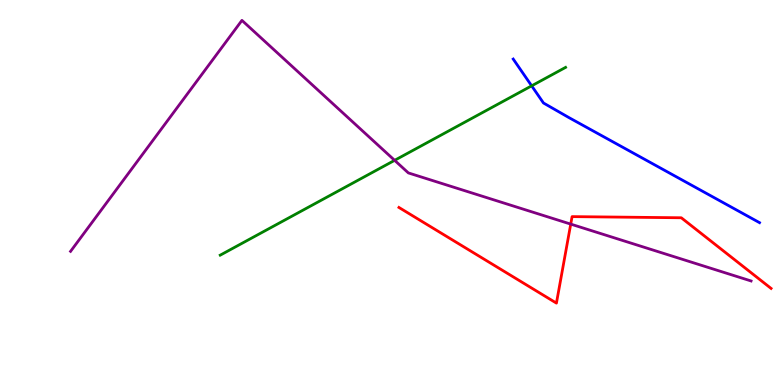[{'lines': ['blue', 'red'], 'intersections': []}, {'lines': ['green', 'red'], 'intersections': []}, {'lines': ['purple', 'red'], 'intersections': [{'x': 7.36, 'y': 4.18}]}, {'lines': ['blue', 'green'], 'intersections': [{'x': 6.86, 'y': 7.77}]}, {'lines': ['blue', 'purple'], 'intersections': []}, {'lines': ['green', 'purple'], 'intersections': [{'x': 5.09, 'y': 5.84}]}]